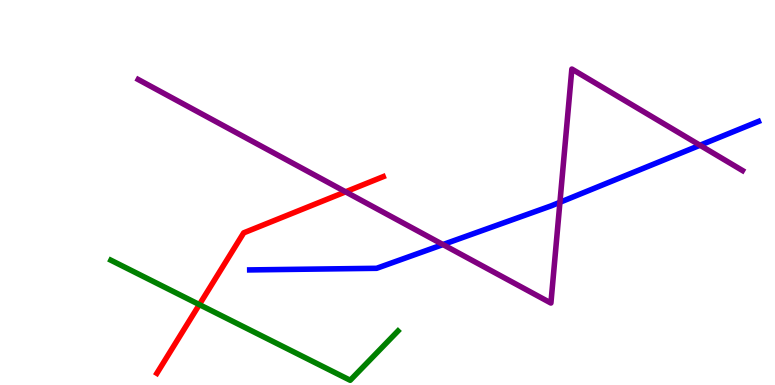[{'lines': ['blue', 'red'], 'intersections': []}, {'lines': ['green', 'red'], 'intersections': [{'x': 2.57, 'y': 2.09}]}, {'lines': ['purple', 'red'], 'intersections': [{'x': 4.46, 'y': 5.02}]}, {'lines': ['blue', 'green'], 'intersections': []}, {'lines': ['blue', 'purple'], 'intersections': [{'x': 5.72, 'y': 3.65}, {'x': 7.22, 'y': 4.75}, {'x': 9.03, 'y': 6.23}]}, {'lines': ['green', 'purple'], 'intersections': []}]